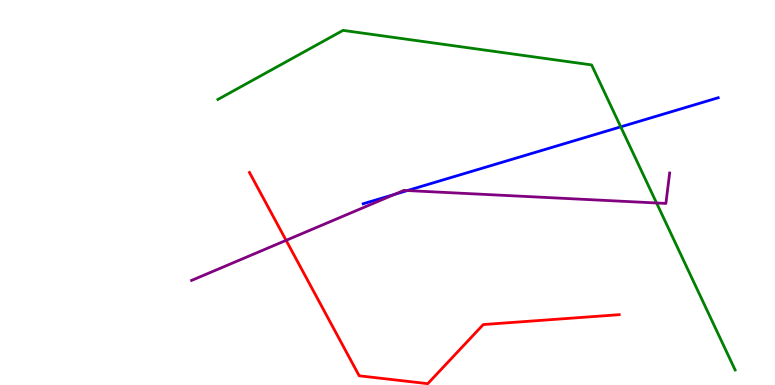[{'lines': ['blue', 'red'], 'intersections': []}, {'lines': ['green', 'red'], 'intersections': []}, {'lines': ['purple', 'red'], 'intersections': [{'x': 3.69, 'y': 3.76}]}, {'lines': ['blue', 'green'], 'intersections': [{'x': 8.01, 'y': 6.71}]}, {'lines': ['blue', 'purple'], 'intersections': [{'x': 5.09, 'y': 4.95}, {'x': 5.26, 'y': 5.05}]}, {'lines': ['green', 'purple'], 'intersections': [{'x': 8.47, 'y': 4.73}]}]